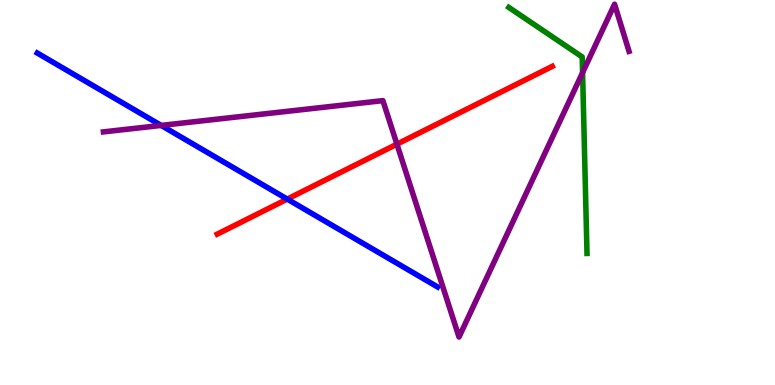[{'lines': ['blue', 'red'], 'intersections': [{'x': 3.71, 'y': 4.83}]}, {'lines': ['green', 'red'], 'intersections': []}, {'lines': ['purple', 'red'], 'intersections': [{'x': 5.12, 'y': 6.26}]}, {'lines': ['blue', 'green'], 'intersections': []}, {'lines': ['blue', 'purple'], 'intersections': [{'x': 2.08, 'y': 6.74}]}, {'lines': ['green', 'purple'], 'intersections': [{'x': 7.52, 'y': 8.11}]}]